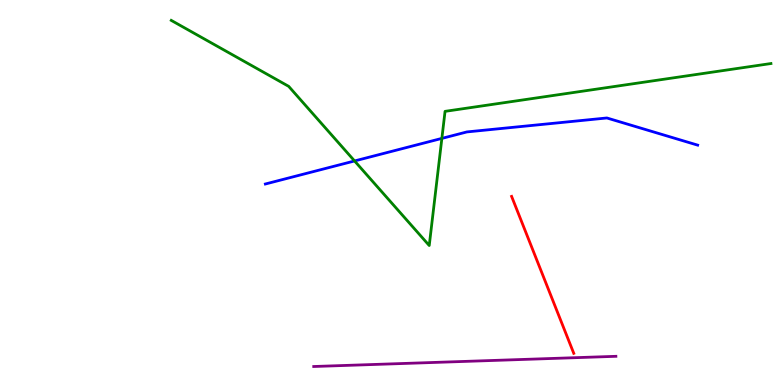[{'lines': ['blue', 'red'], 'intersections': []}, {'lines': ['green', 'red'], 'intersections': []}, {'lines': ['purple', 'red'], 'intersections': []}, {'lines': ['blue', 'green'], 'intersections': [{'x': 4.57, 'y': 5.82}, {'x': 5.7, 'y': 6.41}]}, {'lines': ['blue', 'purple'], 'intersections': []}, {'lines': ['green', 'purple'], 'intersections': []}]